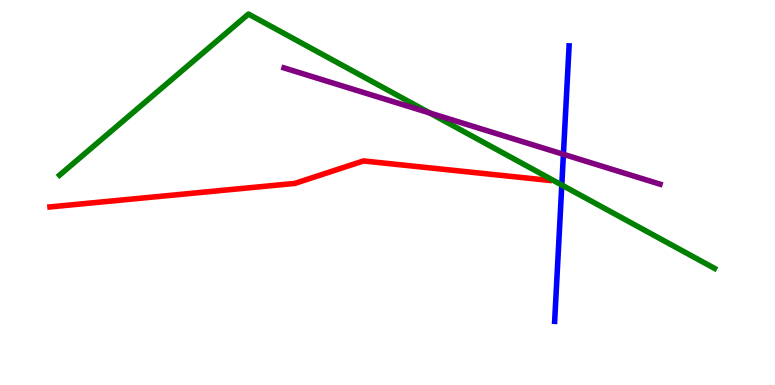[{'lines': ['blue', 'red'], 'intersections': []}, {'lines': ['green', 'red'], 'intersections': []}, {'lines': ['purple', 'red'], 'intersections': []}, {'lines': ['blue', 'green'], 'intersections': [{'x': 7.25, 'y': 5.19}]}, {'lines': ['blue', 'purple'], 'intersections': [{'x': 7.27, 'y': 5.99}]}, {'lines': ['green', 'purple'], 'intersections': [{'x': 5.54, 'y': 7.07}]}]